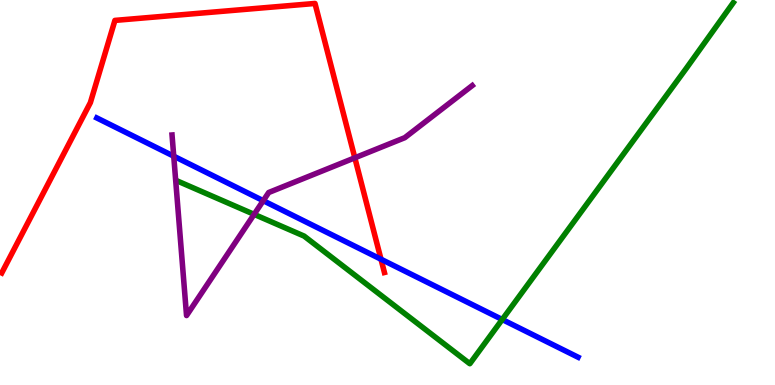[{'lines': ['blue', 'red'], 'intersections': [{'x': 4.92, 'y': 3.27}]}, {'lines': ['green', 'red'], 'intersections': []}, {'lines': ['purple', 'red'], 'intersections': [{'x': 4.58, 'y': 5.9}]}, {'lines': ['blue', 'green'], 'intersections': [{'x': 6.48, 'y': 1.7}]}, {'lines': ['blue', 'purple'], 'intersections': [{'x': 2.24, 'y': 5.94}, {'x': 3.4, 'y': 4.79}]}, {'lines': ['green', 'purple'], 'intersections': [{'x': 3.28, 'y': 4.43}]}]